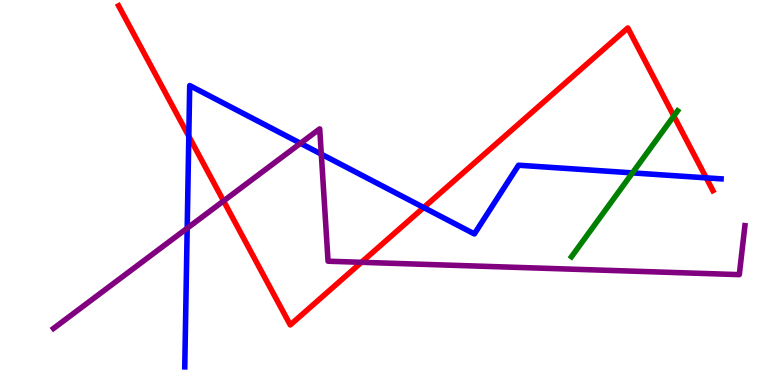[{'lines': ['blue', 'red'], 'intersections': [{'x': 2.44, 'y': 6.46}, {'x': 5.47, 'y': 4.61}, {'x': 9.11, 'y': 5.38}]}, {'lines': ['green', 'red'], 'intersections': [{'x': 8.69, 'y': 6.99}]}, {'lines': ['purple', 'red'], 'intersections': [{'x': 2.88, 'y': 4.78}, {'x': 4.66, 'y': 3.19}]}, {'lines': ['blue', 'green'], 'intersections': [{'x': 8.16, 'y': 5.51}]}, {'lines': ['blue', 'purple'], 'intersections': [{'x': 2.42, 'y': 4.07}, {'x': 3.88, 'y': 6.28}, {'x': 4.15, 'y': 6.0}]}, {'lines': ['green', 'purple'], 'intersections': []}]